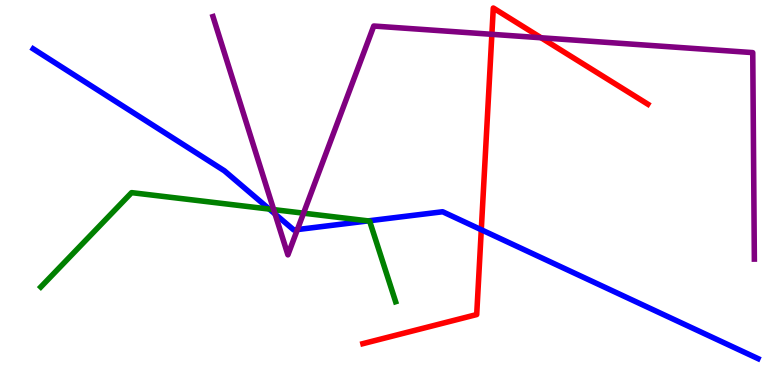[{'lines': ['blue', 'red'], 'intersections': [{'x': 6.21, 'y': 4.03}]}, {'lines': ['green', 'red'], 'intersections': []}, {'lines': ['purple', 'red'], 'intersections': [{'x': 6.35, 'y': 9.11}, {'x': 6.98, 'y': 9.02}]}, {'lines': ['blue', 'green'], 'intersections': [{'x': 3.47, 'y': 4.57}, {'x': 4.75, 'y': 4.26}]}, {'lines': ['blue', 'purple'], 'intersections': [{'x': 3.55, 'y': 4.44}, {'x': 3.84, 'y': 4.04}]}, {'lines': ['green', 'purple'], 'intersections': [{'x': 3.53, 'y': 4.56}, {'x': 3.92, 'y': 4.46}]}]